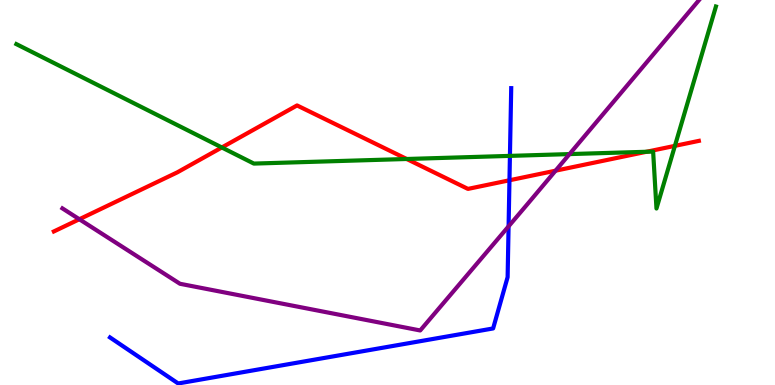[{'lines': ['blue', 'red'], 'intersections': [{'x': 6.57, 'y': 5.32}]}, {'lines': ['green', 'red'], 'intersections': [{'x': 2.86, 'y': 6.17}, {'x': 5.25, 'y': 5.87}, {'x': 8.34, 'y': 6.06}, {'x': 8.71, 'y': 6.21}]}, {'lines': ['purple', 'red'], 'intersections': [{'x': 1.02, 'y': 4.31}, {'x': 7.17, 'y': 5.57}]}, {'lines': ['blue', 'green'], 'intersections': [{'x': 6.58, 'y': 5.95}]}, {'lines': ['blue', 'purple'], 'intersections': [{'x': 6.56, 'y': 4.12}]}, {'lines': ['green', 'purple'], 'intersections': [{'x': 7.35, 'y': 6.0}]}]